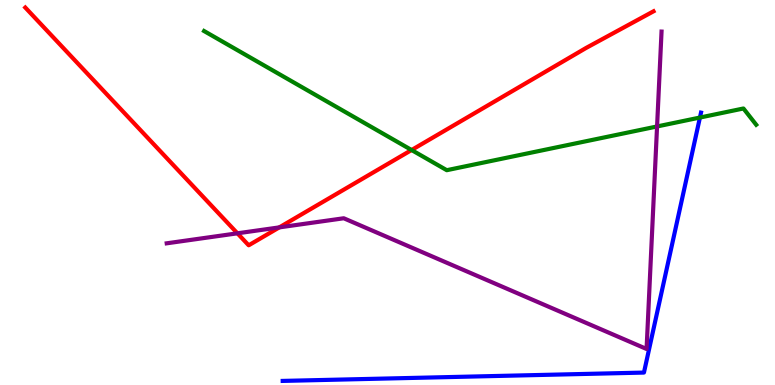[{'lines': ['blue', 'red'], 'intersections': []}, {'lines': ['green', 'red'], 'intersections': [{'x': 5.31, 'y': 6.1}]}, {'lines': ['purple', 'red'], 'intersections': [{'x': 3.06, 'y': 3.94}, {'x': 3.6, 'y': 4.09}]}, {'lines': ['blue', 'green'], 'intersections': [{'x': 9.03, 'y': 6.95}]}, {'lines': ['blue', 'purple'], 'intersections': []}, {'lines': ['green', 'purple'], 'intersections': [{'x': 8.48, 'y': 6.72}]}]